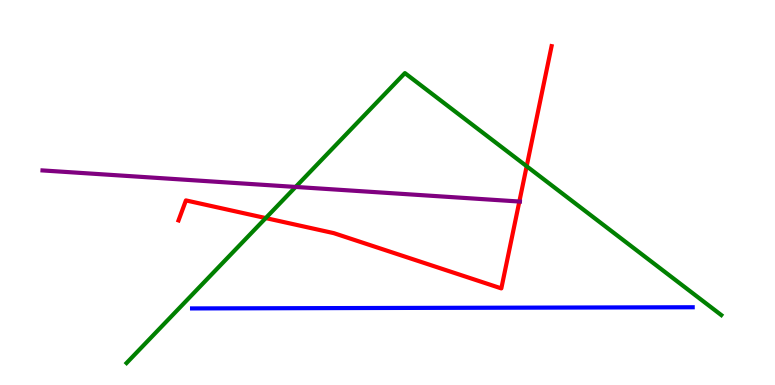[{'lines': ['blue', 'red'], 'intersections': []}, {'lines': ['green', 'red'], 'intersections': [{'x': 3.43, 'y': 4.34}, {'x': 6.8, 'y': 5.68}]}, {'lines': ['purple', 'red'], 'intersections': [{'x': 6.7, 'y': 4.77}]}, {'lines': ['blue', 'green'], 'intersections': []}, {'lines': ['blue', 'purple'], 'intersections': []}, {'lines': ['green', 'purple'], 'intersections': [{'x': 3.81, 'y': 5.14}]}]